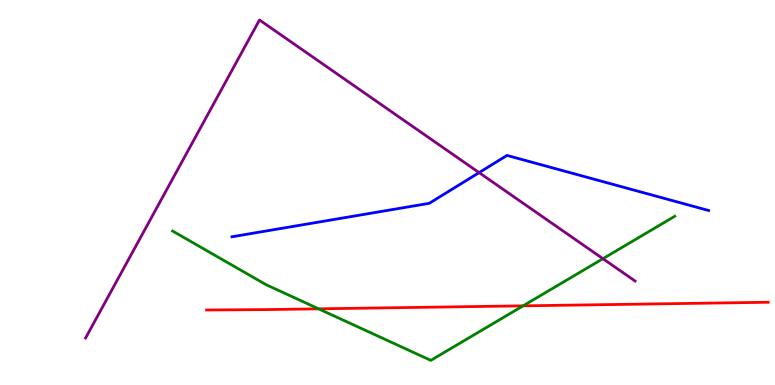[{'lines': ['blue', 'red'], 'intersections': []}, {'lines': ['green', 'red'], 'intersections': [{'x': 4.11, 'y': 1.98}, {'x': 6.75, 'y': 2.06}]}, {'lines': ['purple', 'red'], 'intersections': []}, {'lines': ['blue', 'green'], 'intersections': []}, {'lines': ['blue', 'purple'], 'intersections': [{'x': 6.18, 'y': 5.52}]}, {'lines': ['green', 'purple'], 'intersections': [{'x': 7.78, 'y': 3.28}]}]